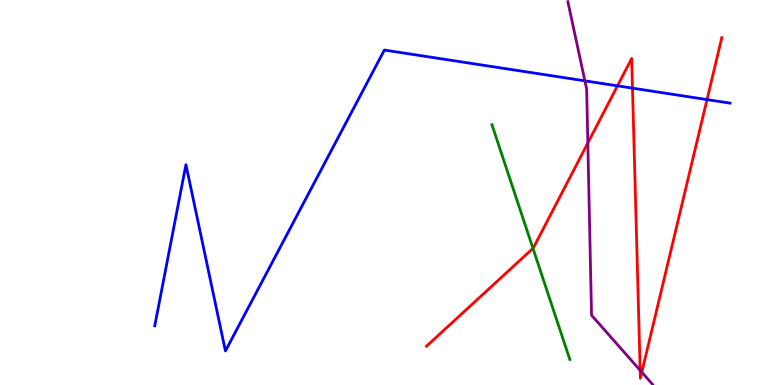[{'lines': ['blue', 'red'], 'intersections': [{'x': 7.97, 'y': 7.77}, {'x': 8.16, 'y': 7.71}, {'x': 9.12, 'y': 7.41}]}, {'lines': ['green', 'red'], 'intersections': [{'x': 6.88, 'y': 3.55}]}, {'lines': ['purple', 'red'], 'intersections': [{'x': 7.58, 'y': 6.29}, {'x': 8.26, 'y': 0.38}, {'x': 8.28, 'y': 0.332}]}, {'lines': ['blue', 'green'], 'intersections': []}, {'lines': ['blue', 'purple'], 'intersections': [{'x': 7.55, 'y': 7.9}]}, {'lines': ['green', 'purple'], 'intersections': []}]